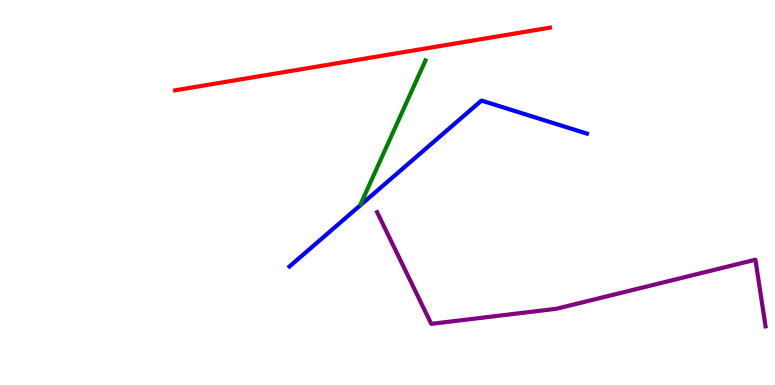[{'lines': ['blue', 'red'], 'intersections': []}, {'lines': ['green', 'red'], 'intersections': []}, {'lines': ['purple', 'red'], 'intersections': []}, {'lines': ['blue', 'green'], 'intersections': []}, {'lines': ['blue', 'purple'], 'intersections': []}, {'lines': ['green', 'purple'], 'intersections': []}]